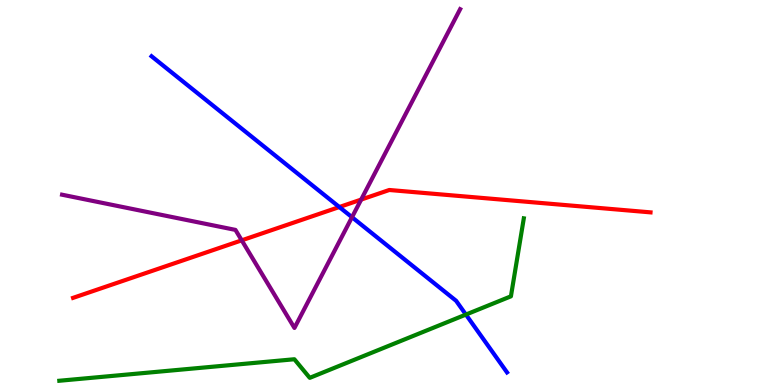[{'lines': ['blue', 'red'], 'intersections': [{'x': 4.38, 'y': 4.62}]}, {'lines': ['green', 'red'], 'intersections': []}, {'lines': ['purple', 'red'], 'intersections': [{'x': 3.12, 'y': 3.76}, {'x': 4.66, 'y': 4.82}]}, {'lines': ['blue', 'green'], 'intersections': [{'x': 6.01, 'y': 1.83}]}, {'lines': ['blue', 'purple'], 'intersections': [{'x': 4.54, 'y': 4.36}]}, {'lines': ['green', 'purple'], 'intersections': []}]